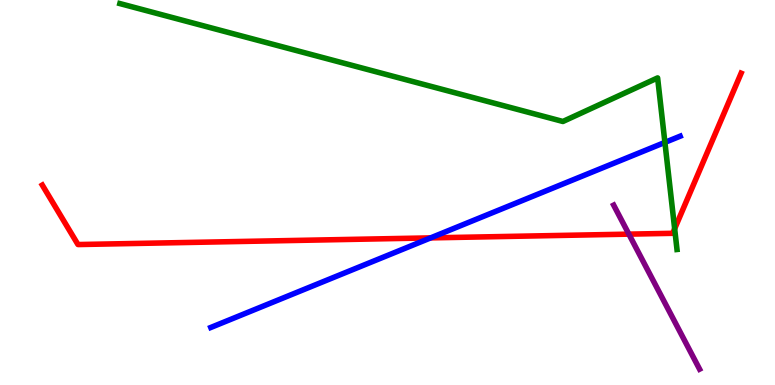[{'lines': ['blue', 'red'], 'intersections': [{'x': 5.56, 'y': 3.82}]}, {'lines': ['green', 'red'], 'intersections': [{'x': 8.71, 'y': 4.06}]}, {'lines': ['purple', 'red'], 'intersections': [{'x': 8.11, 'y': 3.92}]}, {'lines': ['blue', 'green'], 'intersections': [{'x': 8.58, 'y': 6.3}]}, {'lines': ['blue', 'purple'], 'intersections': []}, {'lines': ['green', 'purple'], 'intersections': []}]